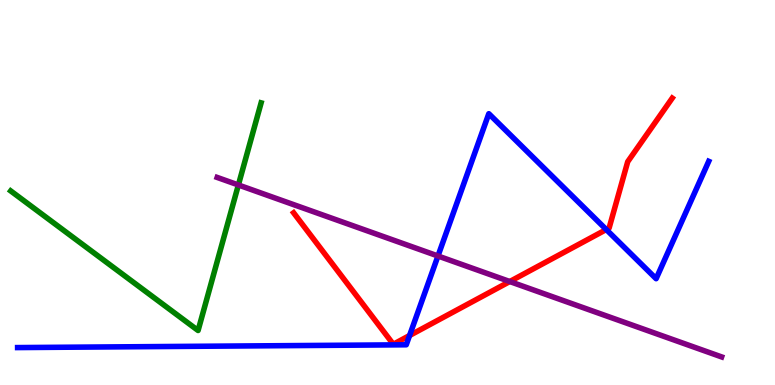[{'lines': ['blue', 'red'], 'intersections': [{'x': 5.28, 'y': 1.29}, {'x': 7.82, 'y': 4.04}]}, {'lines': ['green', 'red'], 'intersections': []}, {'lines': ['purple', 'red'], 'intersections': [{'x': 6.58, 'y': 2.69}]}, {'lines': ['blue', 'green'], 'intersections': []}, {'lines': ['blue', 'purple'], 'intersections': [{'x': 5.65, 'y': 3.35}]}, {'lines': ['green', 'purple'], 'intersections': [{'x': 3.08, 'y': 5.2}]}]